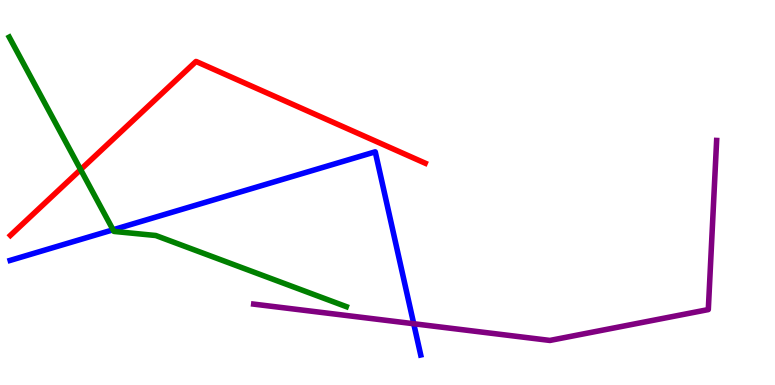[{'lines': ['blue', 'red'], 'intersections': []}, {'lines': ['green', 'red'], 'intersections': [{'x': 1.04, 'y': 5.59}]}, {'lines': ['purple', 'red'], 'intersections': []}, {'lines': ['blue', 'green'], 'intersections': [{'x': 1.46, 'y': 4.03}]}, {'lines': ['blue', 'purple'], 'intersections': [{'x': 5.34, 'y': 1.59}]}, {'lines': ['green', 'purple'], 'intersections': []}]